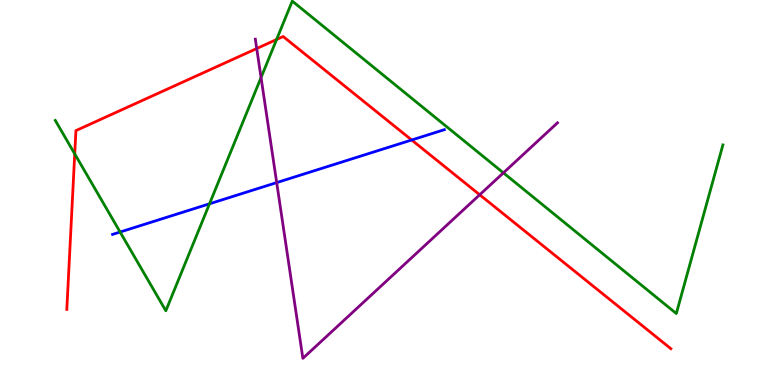[{'lines': ['blue', 'red'], 'intersections': [{'x': 5.31, 'y': 6.36}]}, {'lines': ['green', 'red'], 'intersections': [{'x': 0.964, 'y': 6.0}, {'x': 3.57, 'y': 8.97}]}, {'lines': ['purple', 'red'], 'intersections': [{'x': 3.31, 'y': 8.74}, {'x': 6.19, 'y': 4.94}]}, {'lines': ['blue', 'green'], 'intersections': [{'x': 1.55, 'y': 3.97}, {'x': 2.7, 'y': 4.71}]}, {'lines': ['blue', 'purple'], 'intersections': [{'x': 3.57, 'y': 5.26}]}, {'lines': ['green', 'purple'], 'intersections': [{'x': 3.37, 'y': 7.99}, {'x': 6.5, 'y': 5.51}]}]